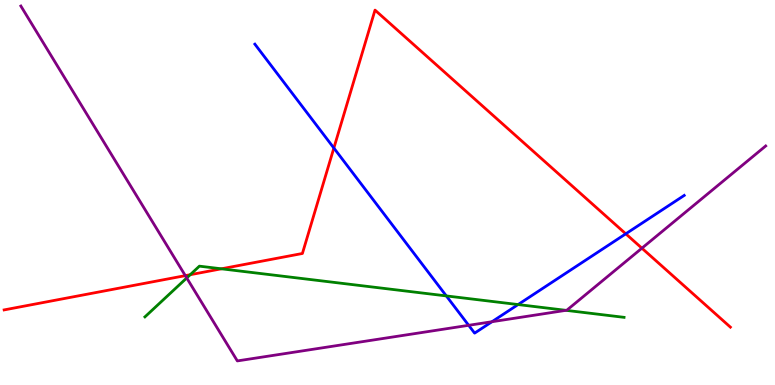[{'lines': ['blue', 'red'], 'intersections': [{'x': 4.31, 'y': 6.15}, {'x': 8.07, 'y': 3.93}]}, {'lines': ['green', 'red'], 'intersections': [{'x': 2.45, 'y': 2.86}, {'x': 2.86, 'y': 3.02}]}, {'lines': ['purple', 'red'], 'intersections': [{'x': 2.39, 'y': 2.84}, {'x': 8.28, 'y': 3.55}]}, {'lines': ['blue', 'green'], 'intersections': [{'x': 5.76, 'y': 2.31}, {'x': 6.68, 'y': 2.09}]}, {'lines': ['blue', 'purple'], 'intersections': [{'x': 6.05, 'y': 1.55}, {'x': 6.35, 'y': 1.64}]}, {'lines': ['green', 'purple'], 'intersections': [{'x': 2.41, 'y': 2.78}, {'x': 7.3, 'y': 1.94}]}]